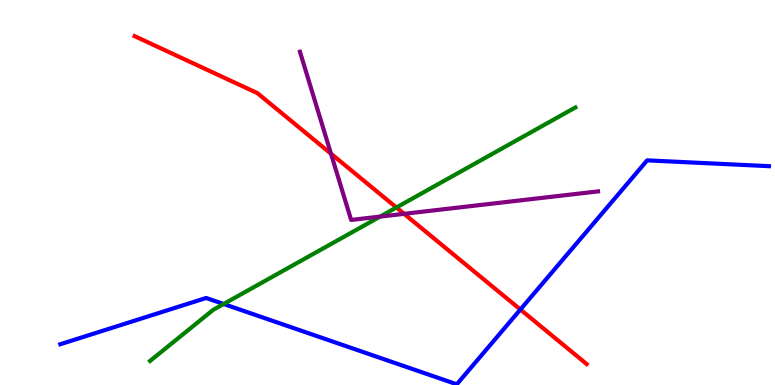[{'lines': ['blue', 'red'], 'intersections': [{'x': 6.71, 'y': 1.96}]}, {'lines': ['green', 'red'], 'intersections': [{'x': 5.11, 'y': 4.61}]}, {'lines': ['purple', 'red'], 'intersections': [{'x': 4.27, 'y': 6.01}, {'x': 5.21, 'y': 4.45}]}, {'lines': ['blue', 'green'], 'intersections': [{'x': 2.89, 'y': 2.1}]}, {'lines': ['blue', 'purple'], 'intersections': []}, {'lines': ['green', 'purple'], 'intersections': [{'x': 4.9, 'y': 4.37}]}]